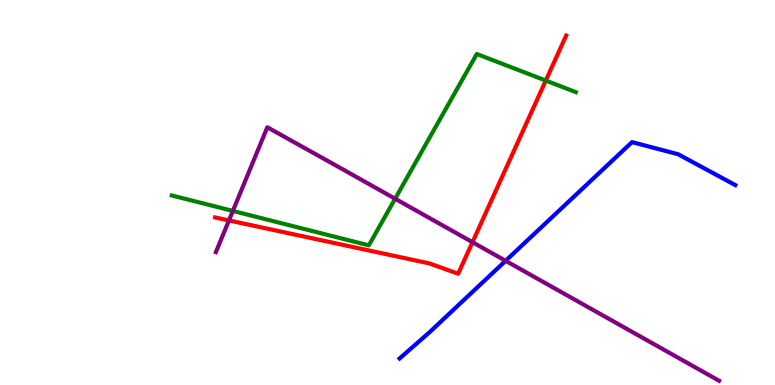[{'lines': ['blue', 'red'], 'intersections': []}, {'lines': ['green', 'red'], 'intersections': [{'x': 7.04, 'y': 7.91}]}, {'lines': ['purple', 'red'], 'intersections': [{'x': 2.95, 'y': 4.27}, {'x': 6.1, 'y': 3.71}]}, {'lines': ['blue', 'green'], 'intersections': []}, {'lines': ['blue', 'purple'], 'intersections': [{'x': 6.52, 'y': 3.23}]}, {'lines': ['green', 'purple'], 'intersections': [{'x': 3.0, 'y': 4.52}, {'x': 5.1, 'y': 4.84}]}]